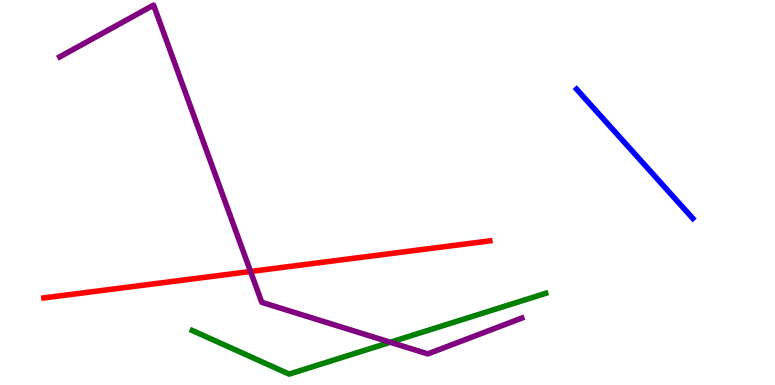[{'lines': ['blue', 'red'], 'intersections': []}, {'lines': ['green', 'red'], 'intersections': []}, {'lines': ['purple', 'red'], 'intersections': [{'x': 3.23, 'y': 2.95}]}, {'lines': ['blue', 'green'], 'intersections': []}, {'lines': ['blue', 'purple'], 'intersections': []}, {'lines': ['green', 'purple'], 'intersections': [{'x': 5.04, 'y': 1.11}]}]